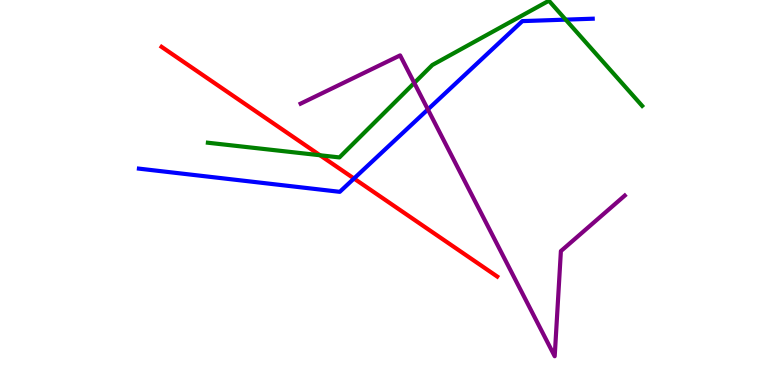[{'lines': ['blue', 'red'], 'intersections': [{'x': 4.57, 'y': 5.36}]}, {'lines': ['green', 'red'], 'intersections': [{'x': 4.13, 'y': 5.97}]}, {'lines': ['purple', 'red'], 'intersections': []}, {'lines': ['blue', 'green'], 'intersections': [{'x': 7.3, 'y': 9.49}]}, {'lines': ['blue', 'purple'], 'intersections': [{'x': 5.52, 'y': 7.16}]}, {'lines': ['green', 'purple'], 'intersections': [{'x': 5.35, 'y': 7.85}]}]